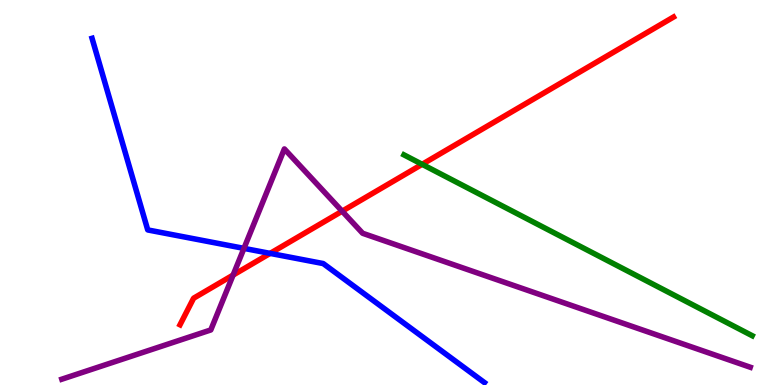[{'lines': ['blue', 'red'], 'intersections': [{'x': 3.49, 'y': 3.42}]}, {'lines': ['green', 'red'], 'intersections': [{'x': 5.45, 'y': 5.73}]}, {'lines': ['purple', 'red'], 'intersections': [{'x': 3.01, 'y': 2.86}, {'x': 4.41, 'y': 4.51}]}, {'lines': ['blue', 'green'], 'intersections': []}, {'lines': ['blue', 'purple'], 'intersections': [{'x': 3.15, 'y': 3.55}]}, {'lines': ['green', 'purple'], 'intersections': []}]